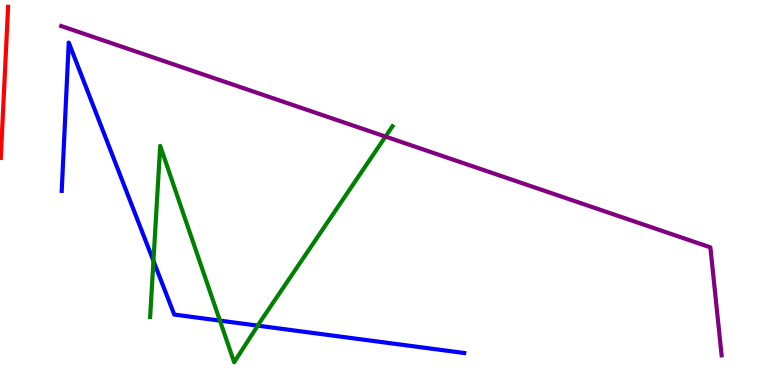[{'lines': ['blue', 'red'], 'intersections': []}, {'lines': ['green', 'red'], 'intersections': []}, {'lines': ['purple', 'red'], 'intersections': []}, {'lines': ['blue', 'green'], 'intersections': [{'x': 1.98, 'y': 3.22}, {'x': 2.84, 'y': 1.67}, {'x': 3.33, 'y': 1.54}]}, {'lines': ['blue', 'purple'], 'intersections': []}, {'lines': ['green', 'purple'], 'intersections': [{'x': 4.97, 'y': 6.45}]}]